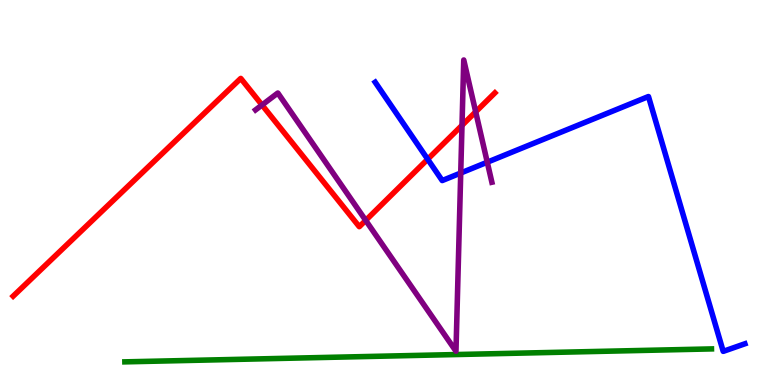[{'lines': ['blue', 'red'], 'intersections': [{'x': 5.52, 'y': 5.86}]}, {'lines': ['green', 'red'], 'intersections': []}, {'lines': ['purple', 'red'], 'intersections': [{'x': 3.38, 'y': 7.27}, {'x': 4.72, 'y': 4.28}, {'x': 5.96, 'y': 6.74}, {'x': 6.14, 'y': 7.1}]}, {'lines': ['blue', 'green'], 'intersections': []}, {'lines': ['blue', 'purple'], 'intersections': [{'x': 5.94, 'y': 5.51}, {'x': 6.29, 'y': 5.79}]}, {'lines': ['green', 'purple'], 'intersections': []}]